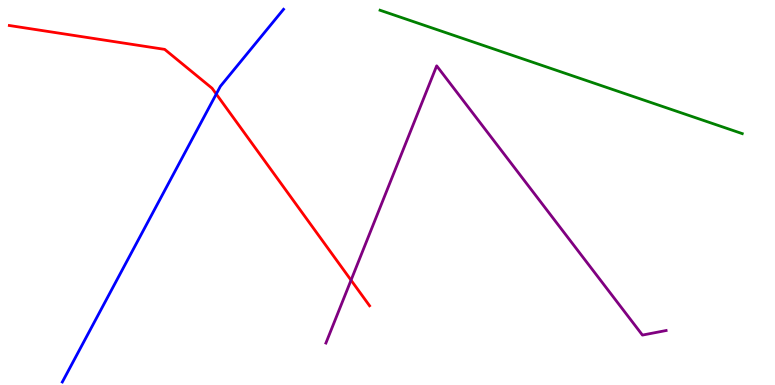[{'lines': ['blue', 'red'], 'intersections': [{'x': 2.79, 'y': 7.56}]}, {'lines': ['green', 'red'], 'intersections': []}, {'lines': ['purple', 'red'], 'intersections': [{'x': 4.53, 'y': 2.72}]}, {'lines': ['blue', 'green'], 'intersections': []}, {'lines': ['blue', 'purple'], 'intersections': []}, {'lines': ['green', 'purple'], 'intersections': []}]